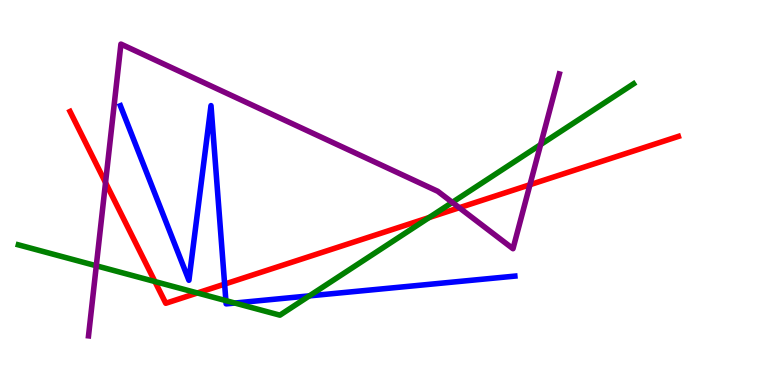[{'lines': ['blue', 'red'], 'intersections': [{'x': 2.9, 'y': 2.62}]}, {'lines': ['green', 'red'], 'intersections': [{'x': 2.0, 'y': 2.69}, {'x': 2.55, 'y': 2.39}, {'x': 5.54, 'y': 4.35}]}, {'lines': ['purple', 'red'], 'intersections': [{'x': 1.36, 'y': 5.26}, {'x': 5.93, 'y': 4.6}, {'x': 6.84, 'y': 5.2}]}, {'lines': ['blue', 'green'], 'intersections': [{'x': 2.91, 'y': 2.19}, {'x': 3.03, 'y': 2.13}, {'x': 3.99, 'y': 2.32}]}, {'lines': ['blue', 'purple'], 'intersections': []}, {'lines': ['green', 'purple'], 'intersections': [{'x': 1.24, 'y': 3.1}, {'x': 5.84, 'y': 4.74}, {'x': 6.98, 'y': 6.24}]}]